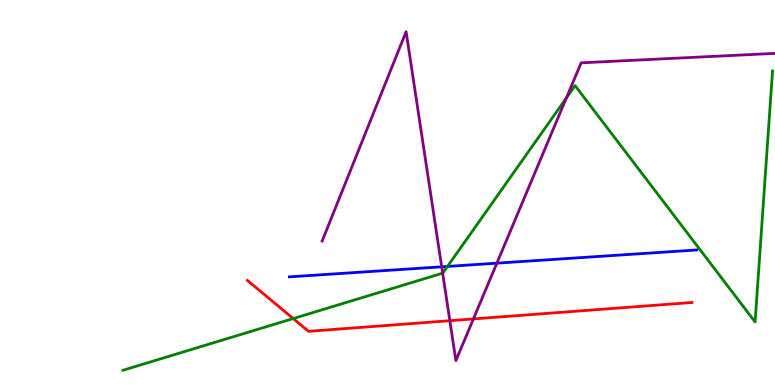[{'lines': ['blue', 'red'], 'intersections': []}, {'lines': ['green', 'red'], 'intersections': [{'x': 3.78, 'y': 1.73}]}, {'lines': ['purple', 'red'], 'intersections': [{'x': 5.8, 'y': 1.67}, {'x': 6.11, 'y': 1.72}]}, {'lines': ['blue', 'green'], 'intersections': [{'x': 5.77, 'y': 3.08}]}, {'lines': ['blue', 'purple'], 'intersections': [{'x': 5.7, 'y': 3.07}, {'x': 6.41, 'y': 3.16}]}, {'lines': ['green', 'purple'], 'intersections': [{'x': 5.71, 'y': 2.9}, {'x': 7.31, 'y': 7.46}]}]